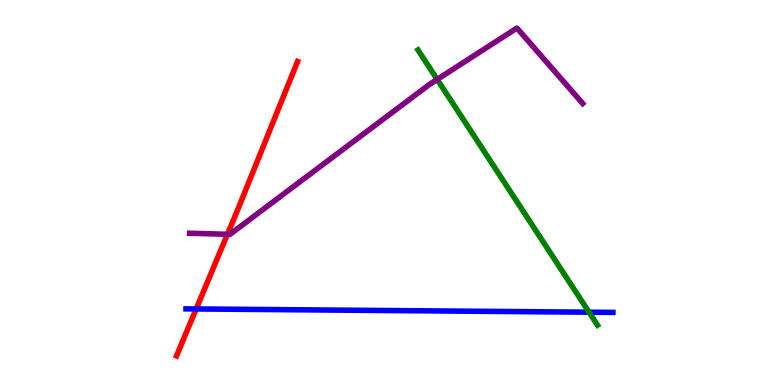[{'lines': ['blue', 'red'], 'intersections': [{'x': 2.53, 'y': 1.98}]}, {'lines': ['green', 'red'], 'intersections': []}, {'lines': ['purple', 'red'], 'intersections': [{'x': 2.93, 'y': 3.91}]}, {'lines': ['blue', 'green'], 'intersections': [{'x': 7.6, 'y': 1.89}]}, {'lines': ['blue', 'purple'], 'intersections': []}, {'lines': ['green', 'purple'], 'intersections': [{'x': 5.64, 'y': 7.94}]}]